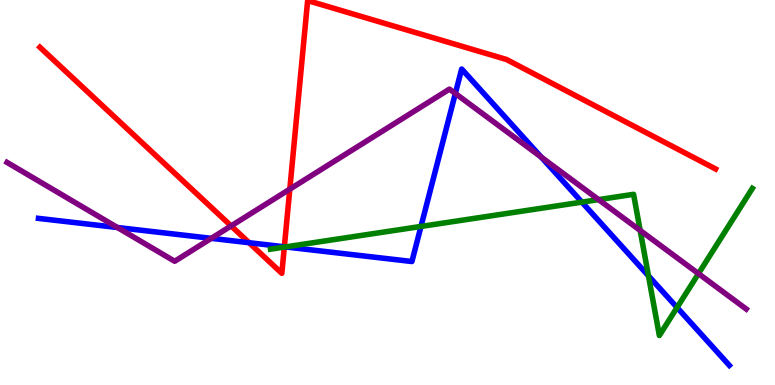[{'lines': ['blue', 'red'], 'intersections': [{'x': 3.21, 'y': 3.7}, {'x': 3.67, 'y': 3.59}]}, {'lines': ['green', 'red'], 'intersections': [{'x': 3.67, 'y': 3.58}]}, {'lines': ['purple', 'red'], 'intersections': [{'x': 2.98, 'y': 4.13}, {'x': 3.74, 'y': 5.09}]}, {'lines': ['blue', 'green'], 'intersections': [{'x': 3.68, 'y': 3.59}, {'x': 5.43, 'y': 4.12}, {'x': 7.51, 'y': 4.75}, {'x': 8.37, 'y': 2.84}, {'x': 8.74, 'y': 2.01}]}, {'lines': ['blue', 'purple'], 'intersections': [{'x': 1.52, 'y': 4.09}, {'x': 2.73, 'y': 3.81}, {'x': 5.88, 'y': 7.57}, {'x': 6.98, 'y': 5.92}]}, {'lines': ['green', 'purple'], 'intersections': [{'x': 7.72, 'y': 4.82}, {'x': 8.26, 'y': 4.01}, {'x': 9.01, 'y': 2.89}]}]